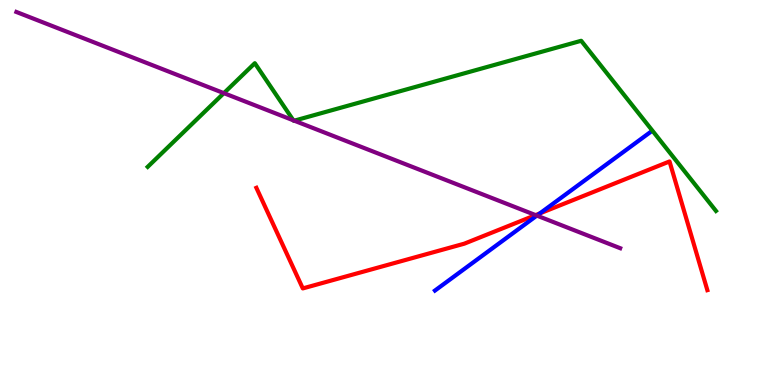[{'lines': ['blue', 'red'], 'intersections': [{'x': 6.97, 'y': 4.46}]}, {'lines': ['green', 'red'], 'intersections': []}, {'lines': ['purple', 'red'], 'intersections': [{'x': 6.91, 'y': 4.41}]}, {'lines': ['blue', 'green'], 'intersections': []}, {'lines': ['blue', 'purple'], 'intersections': [{'x': 6.93, 'y': 4.4}]}, {'lines': ['green', 'purple'], 'intersections': [{'x': 2.89, 'y': 7.58}, {'x': 3.79, 'y': 6.87}, {'x': 3.8, 'y': 6.87}]}]